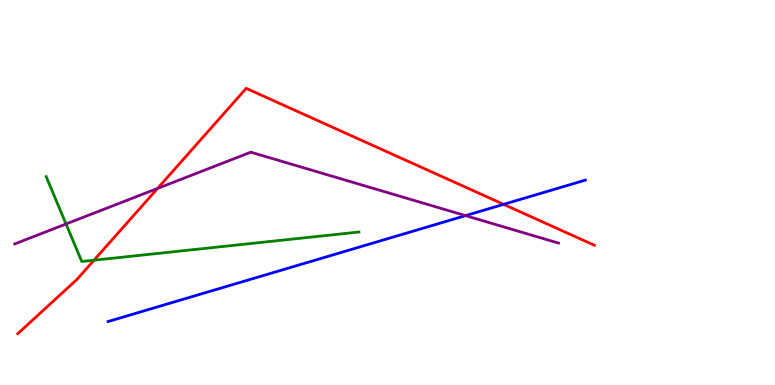[{'lines': ['blue', 'red'], 'intersections': [{'x': 6.5, 'y': 4.69}]}, {'lines': ['green', 'red'], 'intersections': [{'x': 1.21, 'y': 3.24}]}, {'lines': ['purple', 'red'], 'intersections': [{'x': 2.03, 'y': 5.11}]}, {'lines': ['blue', 'green'], 'intersections': []}, {'lines': ['blue', 'purple'], 'intersections': [{'x': 6.01, 'y': 4.4}]}, {'lines': ['green', 'purple'], 'intersections': [{'x': 0.852, 'y': 4.18}]}]